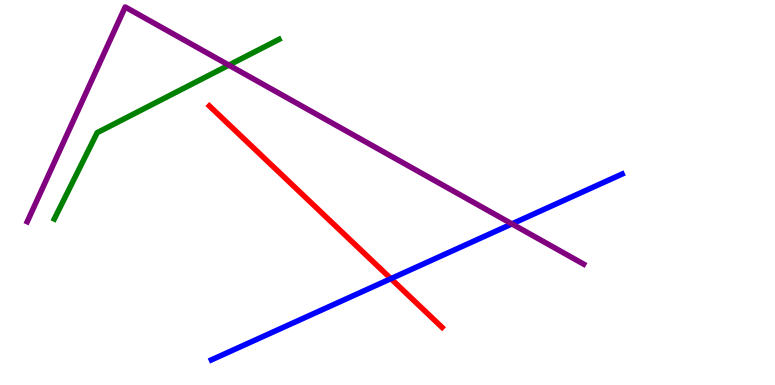[{'lines': ['blue', 'red'], 'intersections': [{'x': 5.04, 'y': 2.76}]}, {'lines': ['green', 'red'], 'intersections': []}, {'lines': ['purple', 'red'], 'intersections': []}, {'lines': ['blue', 'green'], 'intersections': []}, {'lines': ['blue', 'purple'], 'intersections': [{'x': 6.61, 'y': 4.18}]}, {'lines': ['green', 'purple'], 'intersections': [{'x': 2.95, 'y': 8.31}]}]